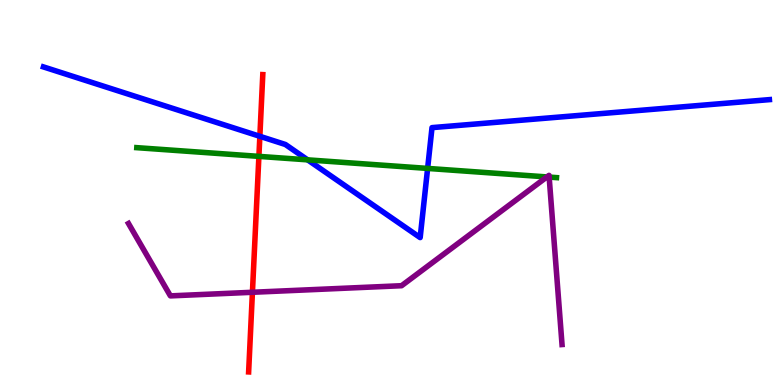[{'lines': ['blue', 'red'], 'intersections': [{'x': 3.35, 'y': 6.46}]}, {'lines': ['green', 'red'], 'intersections': [{'x': 3.34, 'y': 5.94}]}, {'lines': ['purple', 'red'], 'intersections': [{'x': 3.26, 'y': 2.41}]}, {'lines': ['blue', 'green'], 'intersections': [{'x': 3.97, 'y': 5.85}, {'x': 5.52, 'y': 5.63}]}, {'lines': ['blue', 'purple'], 'intersections': []}, {'lines': ['green', 'purple'], 'intersections': [{'x': 7.06, 'y': 5.4}, {'x': 7.09, 'y': 5.4}]}]